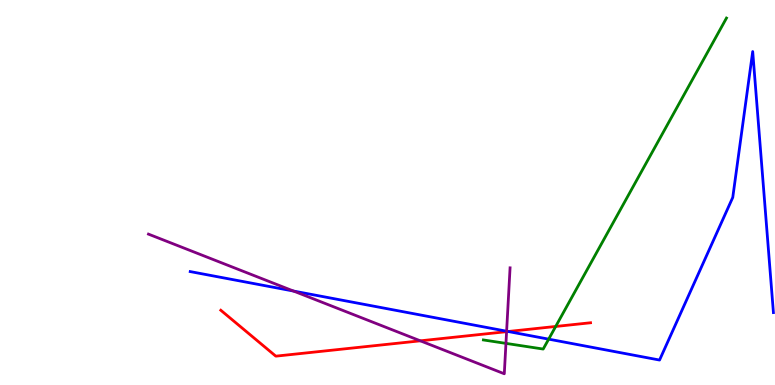[{'lines': ['blue', 'red'], 'intersections': [{'x': 6.56, 'y': 1.39}]}, {'lines': ['green', 'red'], 'intersections': [{'x': 7.17, 'y': 1.52}]}, {'lines': ['purple', 'red'], 'intersections': [{'x': 5.42, 'y': 1.15}, {'x': 6.54, 'y': 1.39}]}, {'lines': ['blue', 'green'], 'intersections': [{'x': 7.08, 'y': 1.19}]}, {'lines': ['blue', 'purple'], 'intersections': [{'x': 3.79, 'y': 2.44}, {'x': 6.54, 'y': 1.4}]}, {'lines': ['green', 'purple'], 'intersections': [{'x': 6.53, 'y': 1.08}]}]